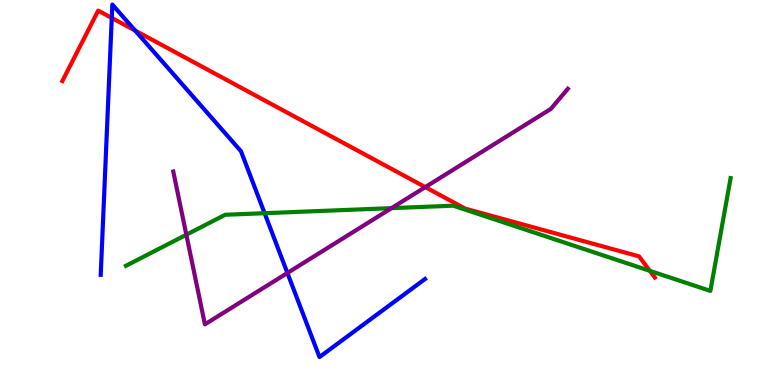[{'lines': ['blue', 'red'], 'intersections': [{'x': 1.44, 'y': 9.53}, {'x': 1.74, 'y': 9.21}]}, {'lines': ['green', 'red'], 'intersections': [{'x': 8.38, 'y': 2.97}]}, {'lines': ['purple', 'red'], 'intersections': [{'x': 5.49, 'y': 5.14}]}, {'lines': ['blue', 'green'], 'intersections': [{'x': 3.41, 'y': 4.46}]}, {'lines': ['blue', 'purple'], 'intersections': [{'x': 3.71, 'y': 2.91}]}, {'lines': ['green', 'purple'], 'intersections': [{'x': 2.4, 'y': 3.9}, {'x': 5.05, 'y': 4.59}]}]